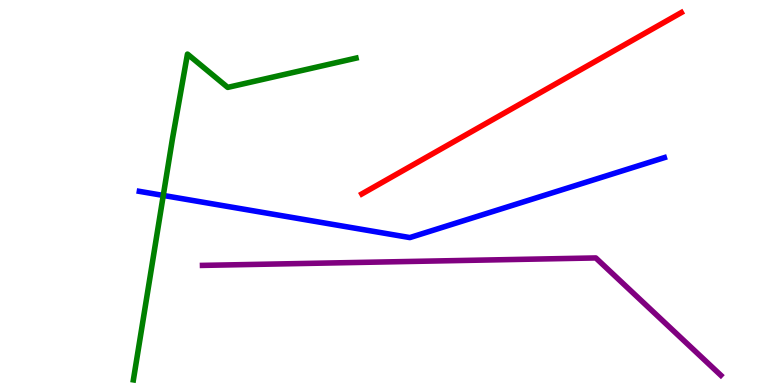[{'lines': ['blue', 'red'], 'intersections': []}, {'lines': ['green', 'red'], 'intersections': []}, {'lines': ['purple', 'red'], 'intersections': []}, {'lines': ['blue', 'green'], 'intersections': [{'x': 2.11, 'y': 4.92}]}, {'lines': ['blue', 'purple'], 'intersections': []}, {'lines': ['green', 'purple'], 'intersections': []}]